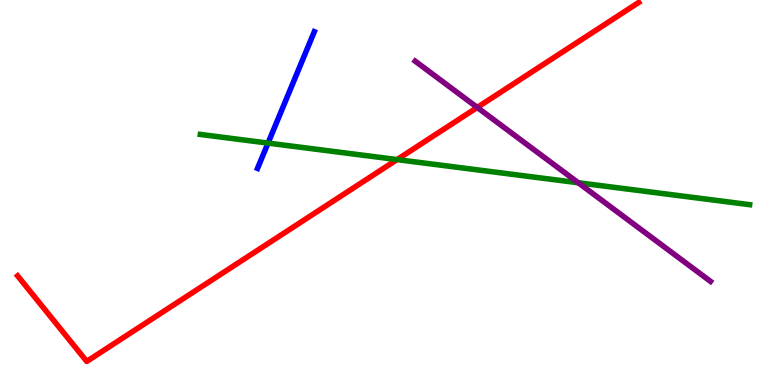[{'lines': ['blue', 'red'], 'intersections': []}, {'lines': ['green', 'red'], 'intersections': [{'x': 5.12, 'y': 5.85}]}, {'lines': ['purple', 'red'], 'intersections': [{'x': 6.16, 'y': 7.21}]}, {'lines': ['blue', 'green'], 'intersections': [{'x': 3.46, 'y': 6.28}]}, {'lines': ['blue', 'purple'], 'intersections': []}, {'lines': ['green', 'purple'], 'intersections': [{'x': 7.46, 'y': 5.25}]}]